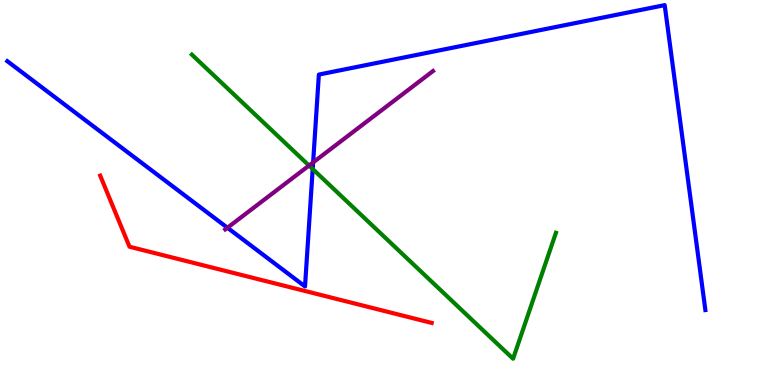[{'lines': ['blue', 'red'], 'intersections': []}, {'lines': ['green', 'red'], 'intersections': []}, {'lines': ['purple', 'red'], 'intersections': []}, {'lines': ['blue', 'green'], 'intersections': [{'x': 4.03, 'y': 5.61}]}, {'lines': ['blue', 'purple'], 'intersections': [{'x': 2.93, 'y': 4.08}, {'x': 4.04, 'y': 5.78}]}, {'lines': ['green', 'purple'], 'intersections': [{'x': 3.99, 'y': 5.7}]}]